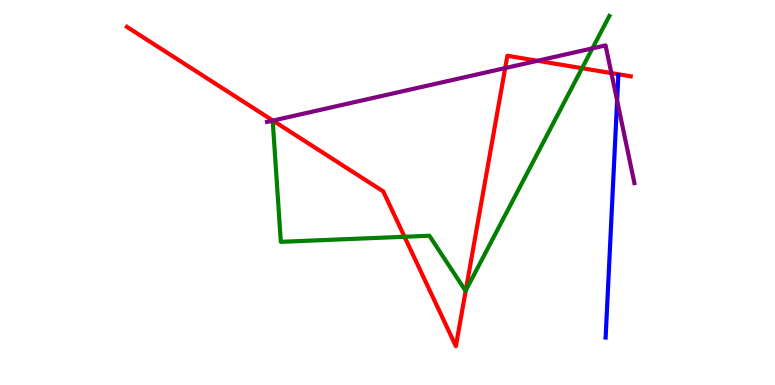[{'lines': ['blue', 'red'], 'intersections': []}, {'lines': ['green', 'red'], 'intersections': [{'x': 5.22, 'y': 3.85}, {'x': 6.01, 'y': 2.45}, {'x': 7.51, 'y': 8.23}]}, {'lines': ['purple', 'red'], 'intersections': [{'x': 3.52, 'y': 6.87}, {'x': 6.52, 'y': 8.23}, {'x': 6.94, 'y': 8.42}, {'x': 7.89, 'y': 8.1}]}, {'lines': ['blue', 'green'], 'intersections': []}, {'lines': ['blue', 'purple'], 'intersections': [{'x': 7.96, 'y': 7.39}]}, {'lines': ['green', 'purple'], 'intersections': [{'x': 7.64, 'y': 8.74}]}]